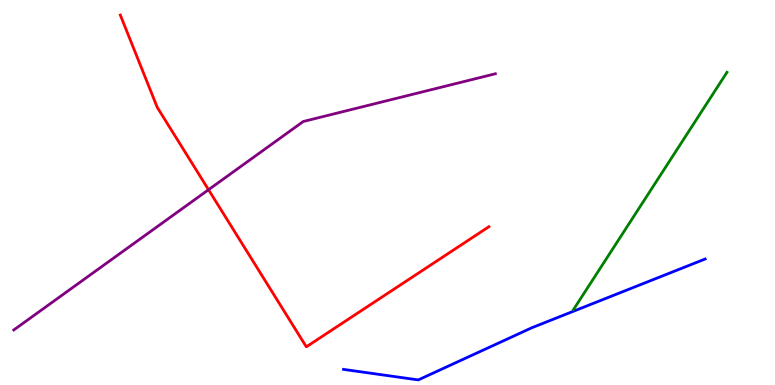[{'lines': ['blue', 'red'], 'intersections': []}, {'lines': ['green', 'red'], 'intersections': []}, {'lines': ['purple', 'red'], 'intersections': [{'x': 2.69, 'y': 5.07}]}, {'lines': ['blue', 'green'], 'intersections': []}, {'lines': ['blue', 'purple'], 'intersections': []}, {'lines': ['green', 'purple'], 'intersections': []}]